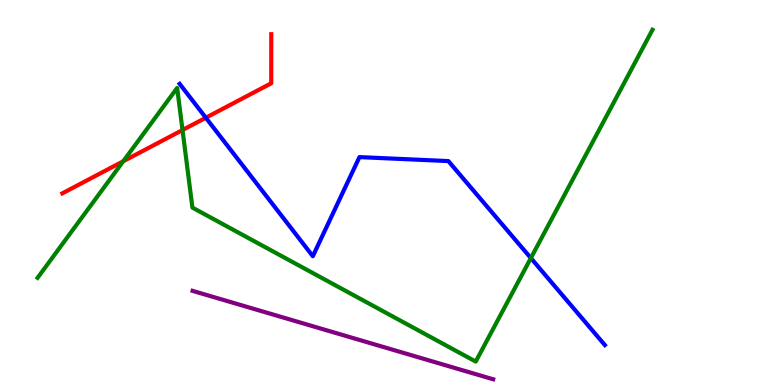[{'lines': ['blue', 'red'], 'intersections': [{'x': 2.66, 'y': 6.94}]}, {'lines': ['green', 'red'], 'intersections': [{'x': 1.59, 'y': 5.81}, {'x': 2.36, 'y': 6.62}]}, {'lines': ['purple', 'red'], 'intersections': []}, {'lines': ['blue', 'green'], 'intersections': [{'x': 6.85, 'y': 3.3}]}, {'lines': ['blue', 'purple'], 'intersections': []}, {'lines': ['green', 'purple'], 'intersections': []}]